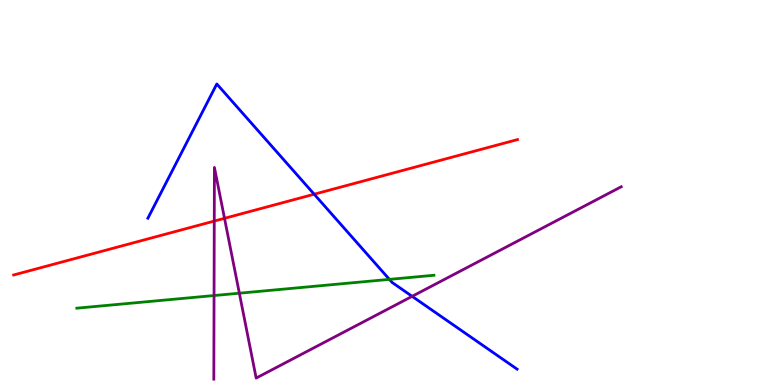[{'lines': ['blue', 'red'], 'intersections': [{'x': 4.05, 'y': 4.96}]}, {'lines': ['green', 'red'], 'intersections': []}, {'lines': ['purple', 'red'], 'intersections': [{'x': 2.76, 'y': 4.26}, {'x': 2.9, 'y': 4.33}]}, {'lines': ['blue', 'green'], 'intersections': [{'x': 5.02, 'y': 2.74}]}, {'lines': ['blue', 'purple'], 'intersections': [{'x': 5.32, 'y': 2.3}]}, {'lines': ['green', 'purple'], 'intersections': [{'x': 2.76, 'y': 2.32}, {'x': 3.09, 'y': 2.38}]}]